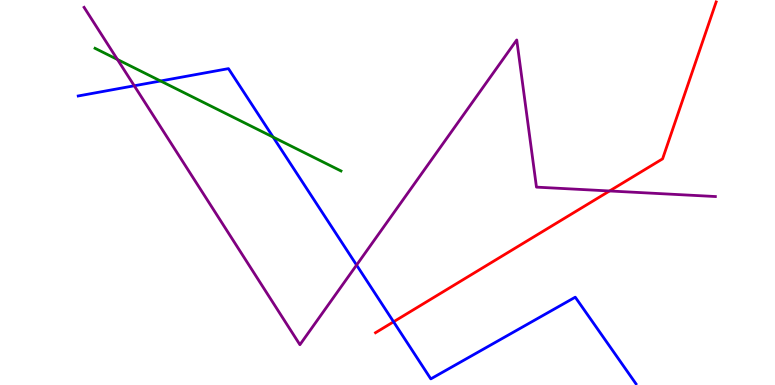[{'lines': ['blue', 'red'], 'intersections': [{'x': 5.08, 'y': 1.64}]}, {'lines': ['green', 'red'], 'intersections': []}, {'lines': ['purple', 'red'], 'intersections': [{'x': 7.87, 'y': 5.04}]}, {'lines': ['blue', 'green'], 'intersections': [{'x': 2.07, 'y': 7.9}, {'x': 3.52, 'y': 6.44}]}, {'lines': ['blue', 'purple'], 'intersections': [{'x': 1.73, 'y': 7.77}, {'x': 4.6, 'y': 3.12}]}, {'lines': ['green', 'purple'], 'intersections': [{'x': 1.52, 'y': 8.45}]}]